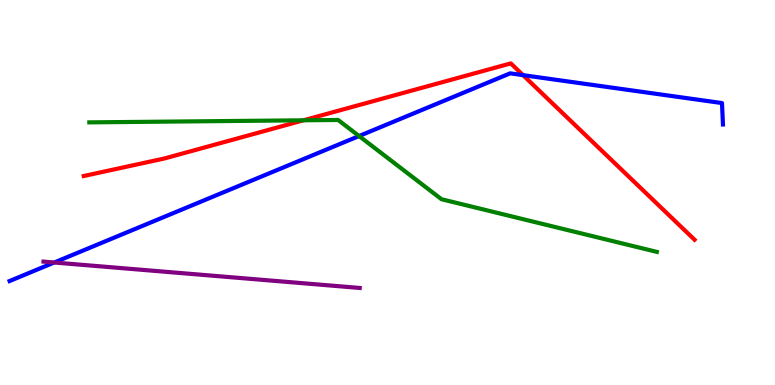[{'lines': ['blue', 'red'], 'intersections': [{'x': 6.75, 'y': 8.05}]}, {'lines': ['green', 'red'], 'intersections': [{'x': 3.92, 'y': 6.88}]}, {'lines': ['purple', 'red'], 'intersections': []}, {'lines': ['blue', 'green'], 'intersections': [{'x': 4.63, 'y': 6.47}]}, {'lines': ['blue', 'purple'], 'intersections': [{'x': 0.7, 'y': 3.18}]}, {'lines': ['green', 'purple'], 'intersections': []}]